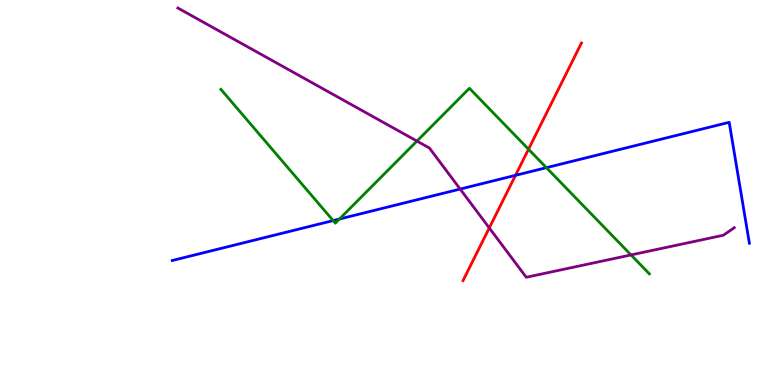[{'lines': ['blue', 'red'], 'intersections': [{'x': 6.65, 'y': 5.45}]}, {'lines': ['green', 'red'], 'intersections': [{'x': 6.82, 'y': 6.12}]}, {'lines': ['purple', 'red'], 'intersections': [{'x': 6.31, 'y': 4.08}]}, {'lines': ['blue', 'green'], 'intersections': [{'x': 4.3, 'y': 4.27}, {'x': 4.38, 'y': 4.31}, {'x': 7.05, 'y': 5.64}]}, {'lines': ['blue', 'purple'], 'intersections': [{'x': 5.94, 'y': 5.09}]}, {'lines': ['green', 'purple'], 'intersections': [{'x': 5.38, 'y': 6.34}, {'x': 8.14, 'y': 3.38}]}]